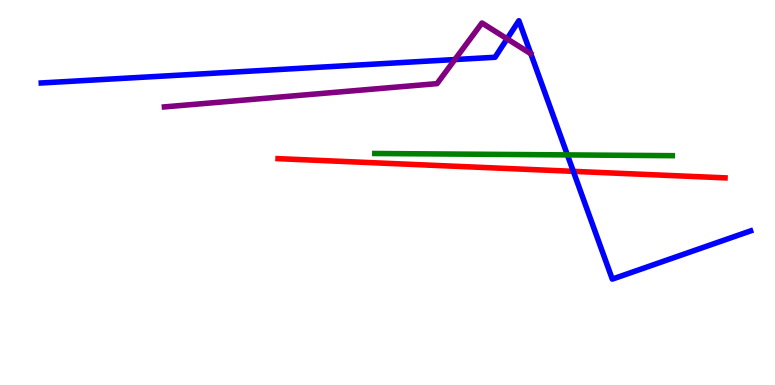[{'lines': ['blue', 'red'], 'intersections': [{'x': 7.4, 'y': 5.55}]}, {'lines': ['green', 'red'], 'intersections': []}, {'lines': ['purple', 'red'], 'intersections': []}, {'lines': ['blue', 'green'], 'intersections': [{'x': 7.32, 'y': 5.98}]}, {'lines': ['blue', 'purple'], 'intersections': [{'x': 5.87, 'y': 8.45}, {'x': 6.54, 'y': 8.99}]}, {'lines': ['green', 'purple'], 'intersections': []}]